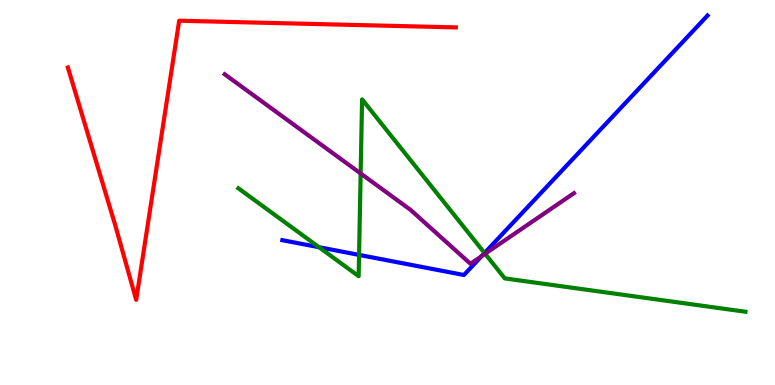[{'lines': ['blue', 'red'], 'intersections': []}, {'lines': ['green', 'red'], 'intersections': []}, {'lines': ['purple', 'red'], 'intersections': []}, {'lines': ['blue', 'green'], 'intersections': [{'x': 4.12, 'y': 3.58}, {'x': 4.63, 'y': 3.38}, {'x': 6.25, 'y': 3.43}]}, {'lines': ['blue', 'purple'], 'intersections': [{'x': 6.21, 'y': 3.35}]}, {'lines': ['green', 'purple'], 'intersections': [{'x': 4.65, 'y': 5.49}, {'x': 6.26, 'y': 3.41}]}]